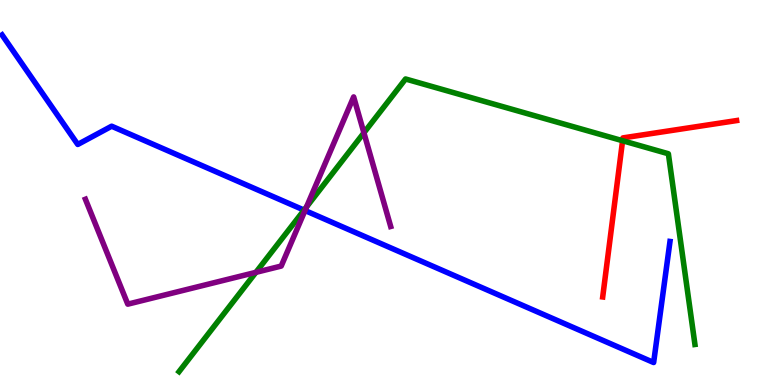[{'lines': ['blue', 'red'], 'intersections': []}, {'lines': ['green', 'red'], 'intersections': [{'x': 8.03, 'y': 6.34}]}, {'lines': ['purple', 'red'], 'intersections': []}, {'lines': ['blue', 'green'], 'intersections': [{'x': 3.92, 'y': 4.54}]}, {'lines': ['blue', 'purple'], 'intersections': [{'x': 3.94, 'y': 4.53}]}, {'lines': ['green', 'purple'], 'intersections': [{'x': 3.3, 'y': 2.93}, {'x': 3.96, 'y': 4.63}, {'x': 4.7, 'y': 6.55}]}]